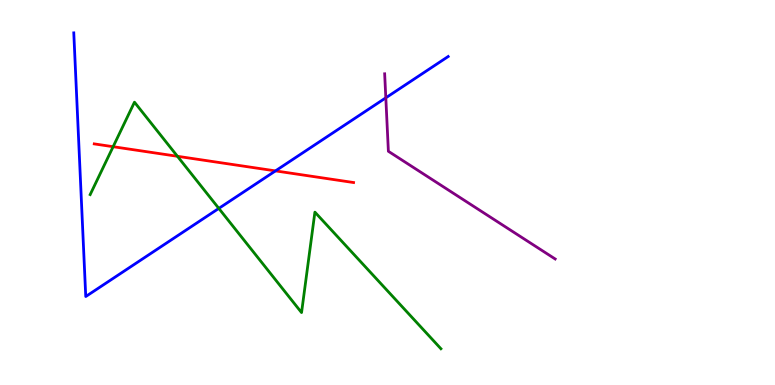[{'lines': ['blue', 'red'], 'intersections': [{'x': 3.55, 'y': 5.56}]}, {'lines': ['green', 'red'], 'intersections': [{'x': 1.46, 'y': 6.19}, {'x': 2.29, 'y': 5.94}]}, {'lines': ['purple', 'red'], 'intersections': []}, {'lines': ['blue', 'green'], 'intersections': [{'x': 2.82, 'y': 4.59}]}, {'lines': ['blue', 'purple'], 'intersections': [{'x': 4.98, 'y': 7.46}]}, {'lines': ['green', 'purple'], 'intersections': []}]